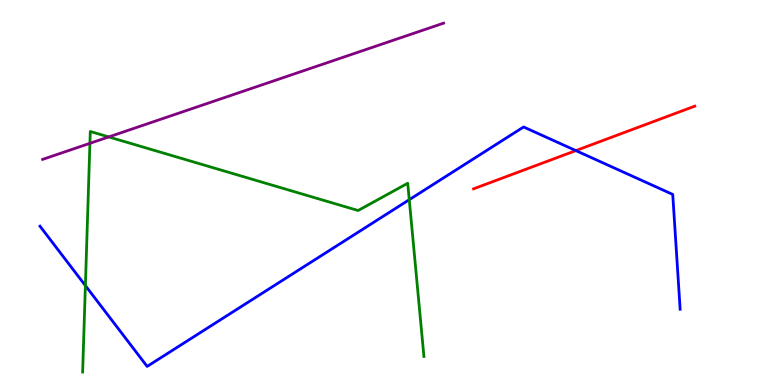[{'lines': ['blue', 'red'], 'intersections': [{'x': 7.43, 'y': 6.09}]}, {'lines': ['green', 'red'], 'intersections': []}, {'lines': ['purple', 'red'], 'intersections': []}, {'lines': ['blue', 'green'], 'intersections': [{'x': 1.1, 'y': 2.58}, {'x': 5.28, 'y': 4.81}]}, {'lines': ['blue', 'purple'], 'intersections': []}, {'lines': ['green', 'purple'], 'intersections': [{'x': 1.16, 'y': 6.28}, {'x': 1.4, 'y': 6.44}]}]